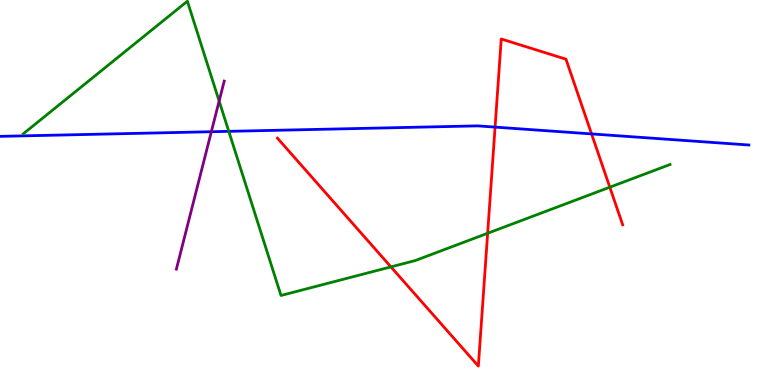[{'lines': ['blue', 'red'], 'intersections': [{'x': 6.39, 'y': 6.7}, {'x': 7.63, 'y': 6.52}]}, {'lines': ['green', 'red'], 'intersections': [{'x': 5.04, 'y': 3.07}, {'x': 6.29, 'y': 3.94}, {'x': 7.87, 'y': 5.14}]}, {'lines': ['purple', 'red'], 'intersections': []}, {'lines': ['blue', 'green'], 'intersections': [{'x': 2.95, 'y': 6.59}]}, {'lines': ['blue', 'purple'], 'intersections': [{'x': 2.73, 'y': 6.58}]}, {'lines': ['green', 'purple'], 'intersections': [{'x': 2.83, 'y': 7.38}]}]